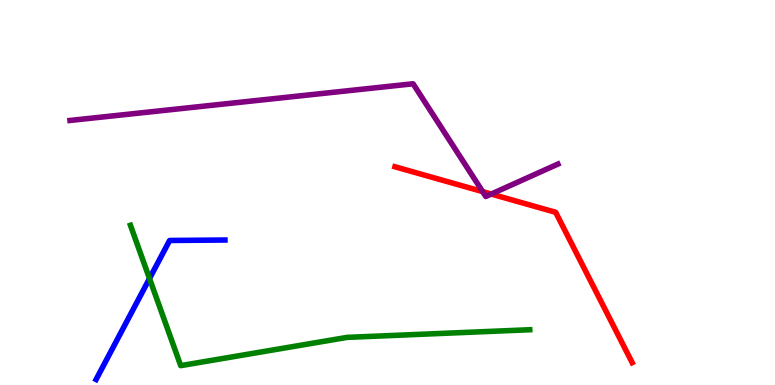[{'lines': ['blue', 'red'], 'intersections': []}, {'lines': ['green', 'red'], 'intersections': []}, {'lines': ['purple', 'red'], 'intersections': [{'x': 6.23, 'y': 5.02}, {'x': 6.34, 'y': 4.96}]}, {'lines': ['blue', 'green'], 'intersections': [{'x': 1.93, 'y': 2.77}]}, {'lines': ['blue', 'purple'], 'intersections': []}, {'lines': ['green', 'purple'], 'intersections': []}]